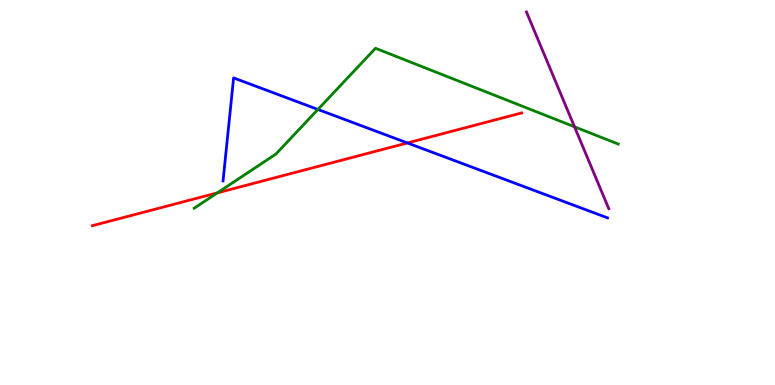[{'lines': ['blue', 'red'], 'intersections': [{'x': 5.26, 'y': 6.29}]}, {'lines': ['green', 'red'], 'intersections': [{'x': 2.8, 'y': 4.99}]}, {'lines': ['purple', 'red'], 'intersections': []}, {'lines': ['blue', 'green'], 'intersections': [{'x': 4.1, 'y': 7.16}]}, {'lines': ['blue', 'purple'], 'intersections': []}, {'lines': ['green', 'purple'], 'intersections': [{'x': 7.41, 'y': 6.71}]}]